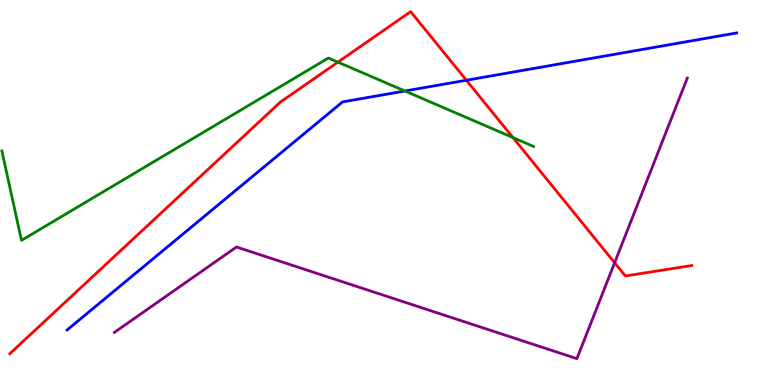[{'lines': ['blue', 'red'], 'intersections': [{'x': 6.02, 'y': 7.92}]}, {'lines': ['green', 'red'], 'intersections': [{'x': 4.36, 'y': 8.39}, {'x': 6.62, 'y': 6.43}]}, {'lines': ['purple', 'red'], 'intersections': [{'x': 7.93, 'y': 3.18}]}, {'lines': ['blue', 'green'], 'intersections': [{'x': 5.22, 'y': 7.64}]}, {'lines': ['blue', 'purple'], 'intersections': []}, {'lines': ['green', 'purple'], 'intersections': []}]